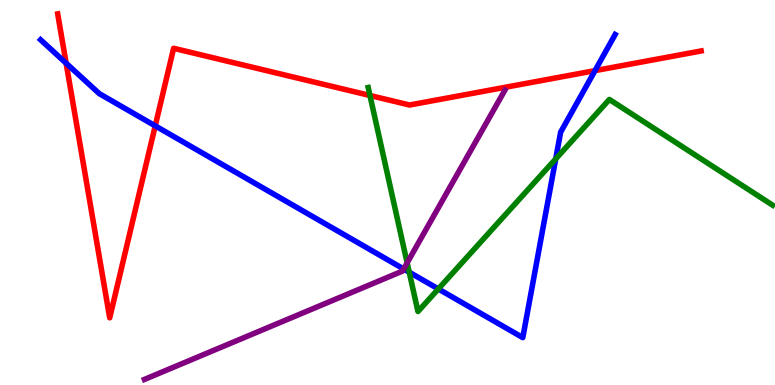[{'lines': ['blue', 'red'], 'intersections': [{'x': 0.853, 'y': 8.36}, {'x': 2.0, 'y': 6.73}, {'x': 7.68, 'y': 8.16}]}, {'lines': ['green', 'red'], 'intersections': [{'x': 4.77, 'y': 7.52}]}, {'lines': ['purple', 'red'], 'intersections': []}, {'lines': ['blue', 'green'], 'intersections': [{'x': 5.28, 'y': 2.93}, {'x': 5.66, 'y': 2.49}, {'x': 7.17, 'y': 5.87}]}, {'lines': ['blue', 'purple'], 'intersections': [{'x': 5.21, 'y': 3.01}]}, {'lines': ['green', 'purple'], 'intersections': [{'x': 5.25, 'y': 3.17}]}]